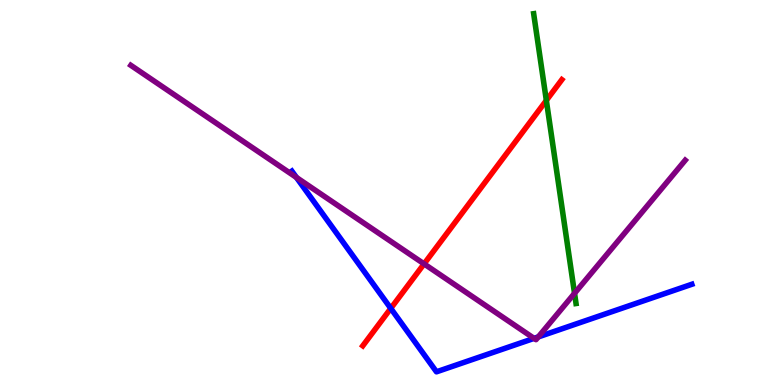[{'lines': ['blue', 'red'], 'intersections': [{'x': 5.04, 'y': 1.99}]}, {'lines': ['green', 'red'], 'intersections': [{'x': 7.05, 'y': 7.39}]}, {'lines': ['purple', 'red'], 'intersections': [{'x': 5.47, 'y': 3.15}]}, {'lines': ['blue', 'green'], 'intersections': []}, {'lines': ['blue', 'purple'], 'intersections': [{'x': 3.83, 'y': 5.39}, {'x': 6.89, 'y': 1.21}, {'x': 6.95, 'y': 1.25}]}, {'lines': ['green', 'purple'], 'intersections': [{'x': 7.41, 'y': 2.38}]}]